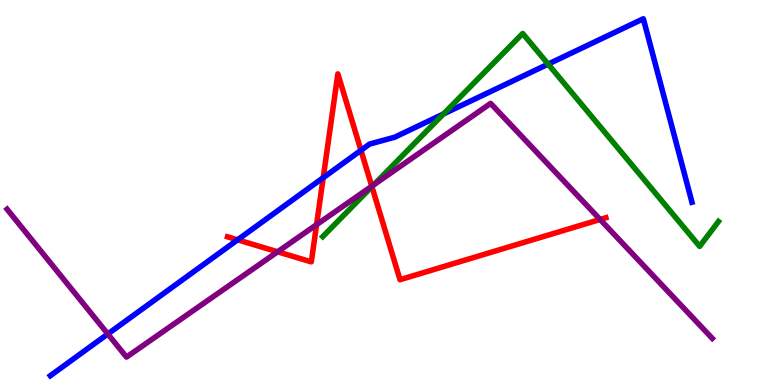[{'lines': ['blue', 'red'], 'intersections': [{'x': 3.07, 'y': 3.77}, {'x': 4.17, 'y': 5.38}, {'x': 4.66, 'y': 6.1}]}, {'lines': ['green', 'red'], 'intersections': [{'x': 4.8, 'y': 5.15}]}, {'lines': ['purple', 'red'], 'intersections': [{'x': 3.58, 'y': 3.46}, {'x': 4.08, 'y': 4.16}, {'x': 4.8, 'y': 5.16}, {'x': 7.74, 'y': 4.3}]}, {'lines': ['blue', 'green'], 'intersections': [{'x': 5.72, 'y': 7.04}, {'x': 7.07, 'y': 8.33}]}, {'lines': ['blue', 'purple'], 'intersections': [{'x': 1.39, 'y': 1.33}]}, {'lines': ['green', 'purple'], 'intersections': [{'x': 4.82, 'y': 5.2}]}]